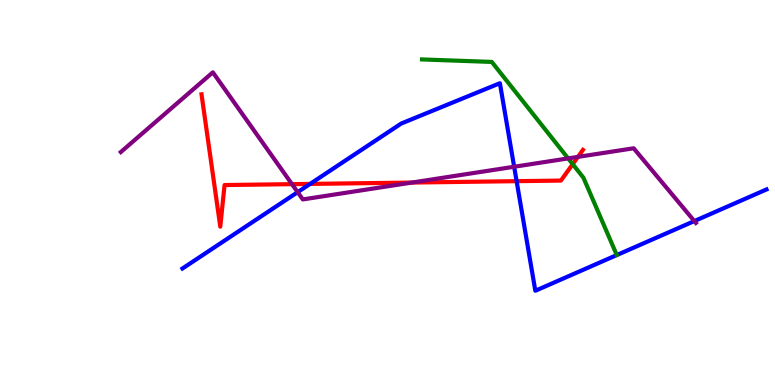[{'lines': ['blue', 'red'], 'intersections': [{'x': 4.0, 'y': 5.22}, {'x': 6.67, 'y': 5.29}]}, {'lines': ['green', 'red'], 'intersections': [{'x': 7.39, 'y': 5.74}]}, {'lines': ['purple', 'red'], 'intersections': [{'x': 3.77, 'y': 5.22}, {'x': 5.31, 'y': 5.26}, {'x': 7.46, 'y': 5.92}]}, {'lines': ['blue', 'green'], 'intersections': []}, {'lines': ['blue', 'purple'], 'intersections': [{'x': 3.84, 'y': 5.01}, {'x': 6.63, 'y': 5.67}, {'x': 8.96, 'y': 4.26}]}, {'lines': ['green', 'purple'], 'intersections': [{'x': 7.33, 'y': 5.89}]}]